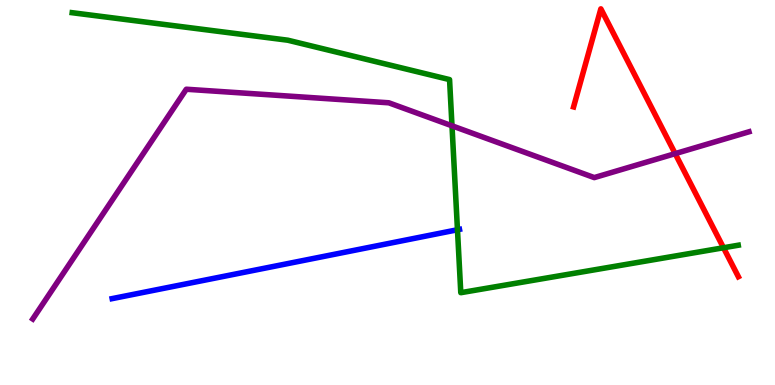[{'lines': ['blue', 'red'], 'intersections': []}, {'lines': ['green', 'red'], 'intersections': [{'x': 9.34, 'y': 3.56}]}, {'lines': ['purple', 'red'], 'intersections': [{'x': 8.71, 'y': 6.01}]}, {'lines': ['blue', 'green'], 'intersections': [{'x': 5.9, 'y': 4.03}]}, {'lines': ['blue', 'purple'], 'intersections': []}, {'lines': ['green', 'purple'], 'intersections': [{'x': 5.83, 'y': 6.73}]}]